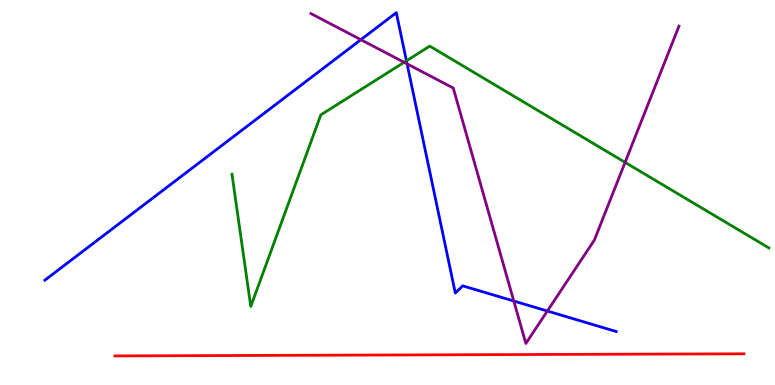[{'lines': ['blue', 'red'], 'intersections': []}, {'lines': ['green', 'red'], 'intersections': []}, {'lines': ['purple', 'red'], 'intersections': []}, {'lines': ['blue', 'green'], 'intersections': [{'x': 5.24, 'y': 8.42}]}, {'lines': ['blue', 'purple'], 'intersections': [{'x': 4.66, 'y': 8.97}, {'x': 5.25, 'y': 8.34}, {'x': 6.63, 'y': 2.18}, {'x': 7.06, 'y': 1.92}]}, {'lines': ['green', 'purple'], 'intersections': [{'x': 5.21, 'y': 8.38}, {'x': 8.07, 'y': 5.78}]}]